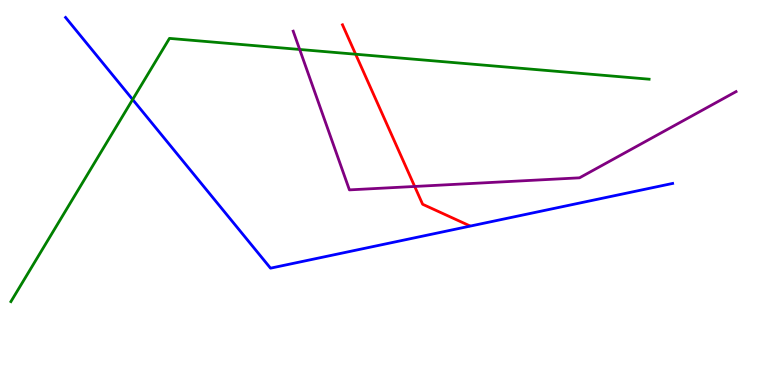[{'lines': ['blue', 'red'], 'intersections': []}, {'lines': ['green', 'red'], 'intersections': [{'x': 4.59, 'y': 8.59}]}, {'lines': ['purple', 'red'], 'intersections': [{'x': 5.35, 'y': 5.16}]}, {'lines': ['blue', 'green'], 'intersections': [{'x': 1.71, 'y': 7.42}]}, {'lines': ['blue', 'purple'], 'intersections': []}, {'lines': ['green', 'purple'], 'intersections': [{'x': 3.87, 'y': 8.72}]}]